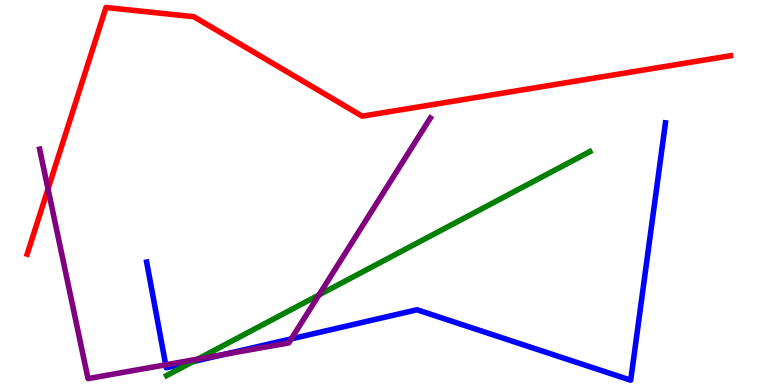[{'lines': ['blue', 'red'], 'intersections': []}, {'lines': ['green', 'red'], 'intersections': []}, {'lines': ['purple', 'red'], 'intersections': [{'x': 0.62, 'y': 5.09}]}, {'lines': ['blue', 'green'], 'intersections': [{'x': 2.49, 'y': 0.608}]}, {'lines': ['blue', 'purple'], 'intersections': [{'x': 2.14, 'y': 0.525}, {'x': 2.89, 'y': 0.795}, {'x': 3.76, 'y': 1.2}]}, {'lines': ['green', 'purple'], 'intersections': [{'x': 2.55, 'y': 0.673}, {'x': 4.12, 'y': 2.34}]}]